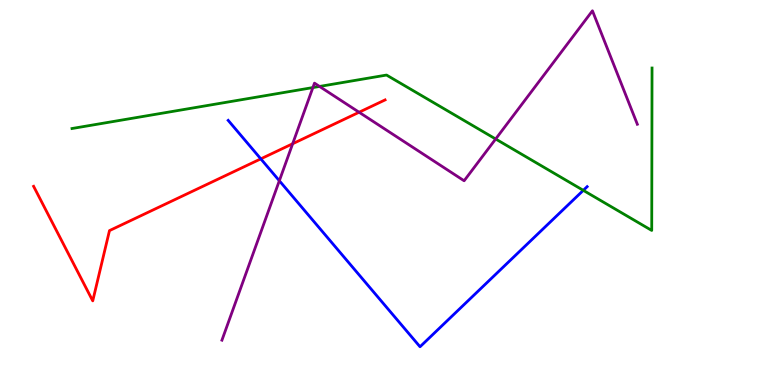[{'lines': ['blue', 'red'], 'intersections': [{'x': 3.37, 'y': 5.87}]}, {'lines': ['green', 'red'], 'intersections': []}, {'lines': ['purple', 'red'], 'intersections': [{'x': 3.78, 'y': 6.27}, {'x': 4.63, 'y': 7.08}]}, {'lines': ['blue', 'green'], 'intersections': [{'x': 7.53, 'y': 5.06}]}, {'lines': ['blue', 'purple'], 'intersections': [{'x': 3.6, 'y': 5.31}]}, {'lines': ['green', 'purple'], 'intersections': [{'x': 4.04, 'y': 7.73}, {'x': 4.12, 'y': 7.75}, {'x': 6.4, 'y': 6.39}]}]